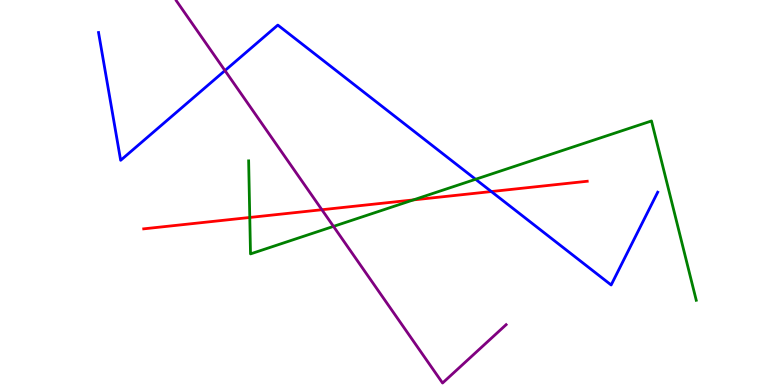[{'lines': ['blue', 'red'], 'intersections': [{'x': 6.34, 'y': 5.02}]}, {'lines': ['green', 'red'], 'intersections': [{'x': 3.22, 'y': 4.35}, {'x': 5.33, 'y': 4.81}]}, {'lines': ['purple', 'red'], 'intersections': [{'x': 4.15, 'y': 4.55}]}, {'lines': ['blue', 'green'], 'intersections': [{'x': 6.14, 'y': 5.34}]}, {'lines': ['blue', 'purple'], 'intersections': [{'x': 2.9, 'y': 8.17}]}, {'lines': ['green', 'purple'], 'intersections': [{'x': 4.3, 'y': 4.12}]}]